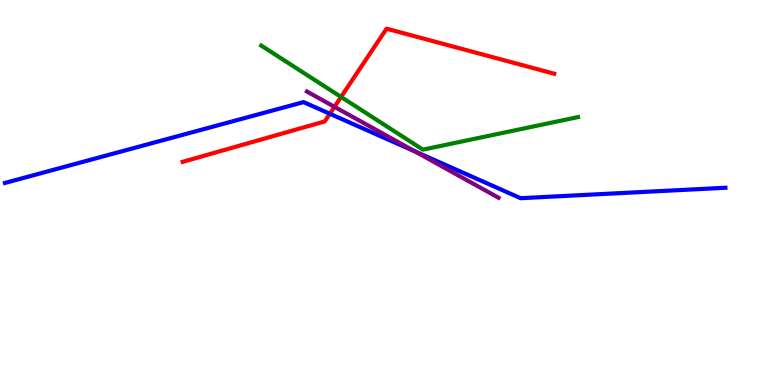[{'lines': ['blue', 'red'], 'intersections': [{'x': 4.26, 'y': 7.05}]}, {'lines': ['green', 'red'], 'intersections': [{'x': 4.4, 'y': 7.48}]}, {'lines': ['purple', 'red'], 'intersections': [{'x': 4.32, 'y': 7.23}]}, {'lines': ['blue', 'green'], 'intersections': []}, {'lines': ['blue', 'purple'], 'intersections': [{'x': 5.36, 'y': 6.07}]}, {'lines': ['green', 'purple'], 'intersections': []}]